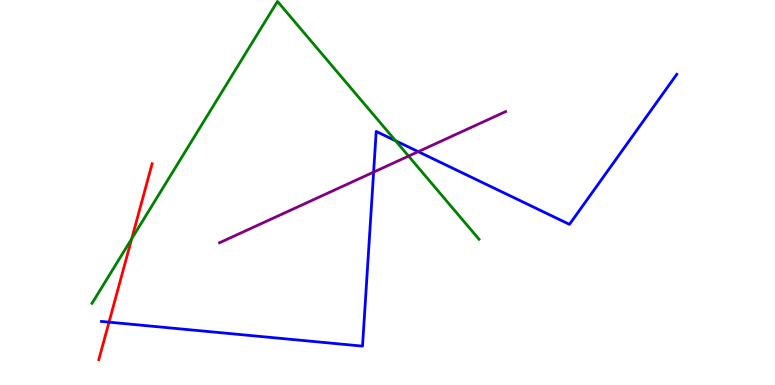[{'lines': ['blue', 'red'], 'intersections': [{'x': 1.41, 'y': 1.63}]}, {'lines': ['green', 'red'], 'intersections': [{'x': 1.7, 'y': 3.8}]}, {'lines': ['purple', 'red'], 'intersections': []}, {'lines': ['blue', 'green'], 'intersections': [{'x': 5.1, 'y': 6.34}]}, {'lines': ['blue', 'purple'], 'intersections': [{'x': 4.82, 'y': 5.53}, {'x': 5.4, 'y': 6.06}]}, {'lines': ['green', 'purple'], 'intersections': [{'x': 5.27, 'y': 5.95}]}]